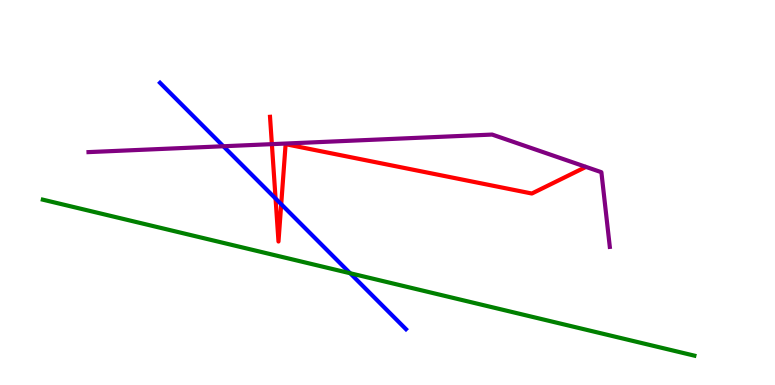[{'lines': ['blue', 'red'], 'intersections': [{'x': 3.56, 'y': 4.84}, {'x': 3.63, 'y': 4.7}]}, {'lines': ['green', 'red'], 'intersections': []}, {'lines': ['purple', 'red'], 'intersections': [{'x': 3.51, 'y': 6.26}]}, {'lines': ['blue', 'green'], 'intersections': [{'x': 4.52, 'y': 2.9}]}, {'lines': ['blue', 'purple'], 'intersections': [{'x': 2.88, 'y': 6.2}]}, {'lines': ['green', 'purple'], 'intersections': []}]